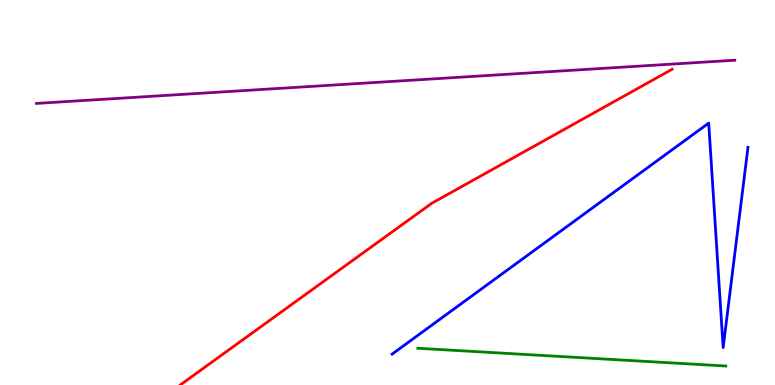[{'lines': ['blue', 'red'], 'intersections': []}, {'lines': ['green', 'red'], 'intersections': []}, {'lines': ['purple', 'red'], 'intersections': []}, {'lines': ['blue', 'green'], 'intersections': []}, {'lines': ['blue', 'purple'], 'intersections': []}, {'lines': ['green', 'purple'], 'intersections': []}]